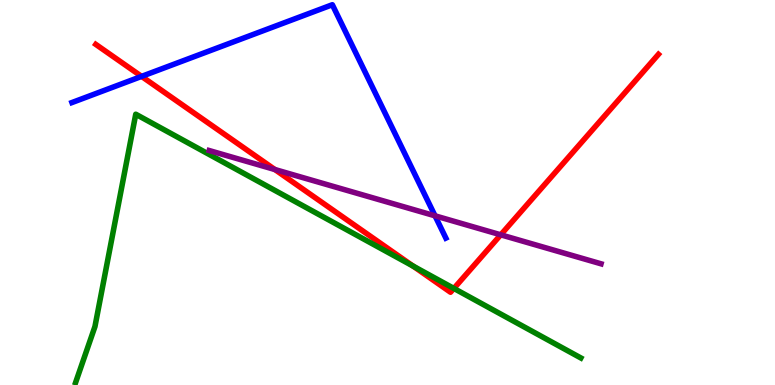[{'lines': ['blue', 'red'], 'intersections': [{'x': 1.83, 'y': 8.02}]}, {'lines': ['green', 'red'], 'intersections': [{'x': 5.33, 'y': 3.09}, {'x': 5.86, 'y': 2.51}]}, {'lines': ['purple', 'red'], 'intersections': [{'x': 3.55, 'y': 5.6}, {'x': 6.46, 'y': 3.9}]}, {'lines': ['blue', 'green'], 'intersections': []}, {'lines': ['blue', 'purple'], 'intersections': [{'x': 5.61, 'y': 4.39}]}, {'lines': ['green', 'purple'], 'intersections': []}]